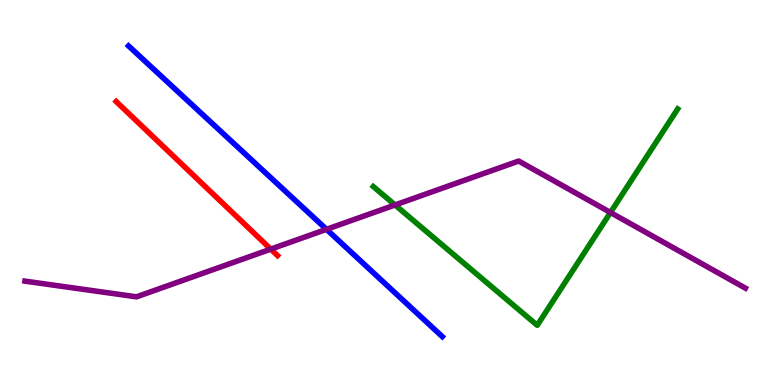[{'lines': ['blue', 'red'], 'intersections': []}, {'lines': ['green', 'red'], 'intersections': []}, {'lines': ['purple', 'red'], 'intersections': [{'x': 3.49, 'y': 3.53}]}, {'lines': ['blue', 'green'], 'intersections': []}, {'lines': ['blue', 'purple'], 'intersections': [{'x': 4.21, 'y': 4.04}]}, {'lines': ['green', 'purple'], 'intersections': [{'x': 5.1, 'y': 4.68}, {'x': 7.88, 'y': 4.48}]}]